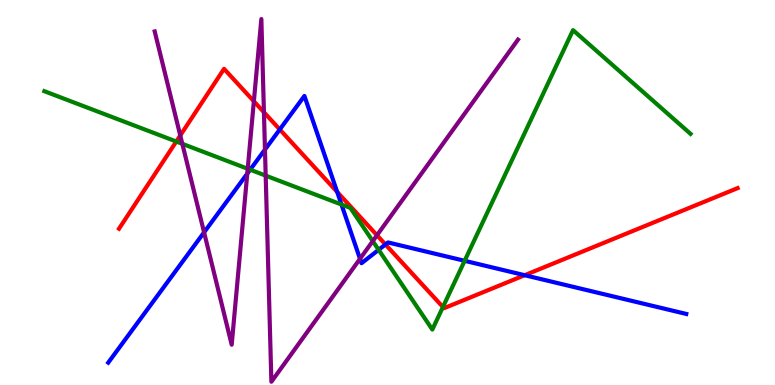[{'lines': ['blue', 'red'], 'intersections': [{'x': 3.61, 'y': 6.64}, {'x': 4.35, 'y': 5.01}, {'x': 4.97, 'y': 3.65}, {'x': 6.77, 'y': 2.85}]}, {'lines': ['green', 'red'], 'intersections': [{'x': 2.27, 'y': 6.32}, {'x': 5.72, 'y': 2.03}]}, {'lines': ['purple', 'red'], 'intersections': [{'x': 2.33, 'y': 6.48}, {'x': 3.28, 'y': 7.37}, {'x': 3.41, 'y': 7.08}, {'x': 4.86, 'y': 3.89}]}, {'lines': ['blue', 'green'], 'intersections': [{'x': 3.23, 'y': 5.59}, {'x': 4.41, 'y': 4.69}, {'x': 4.89, 'y': 3.51}, {'x': 6.0, 'y': 3.23}]}, {'lines': ['blue', 'purple'], 'intersections': [{'x': 2.63, 'y': 3.96}, {'x': 3.19, 'y': 5.49}, {'x': 3.42, 'y': 6.11}, {'x': 4.65, 'y': 3.28}]}, {'lines': ['green', 'purple'], 'intersections': [{'x': 2.35, 'y': 6.26}, {'x': 3.2, 'y': 5.62}, {'x': 3.43, 'y': 5.44}, {'x': 4.81, 'y': 3.74}]}]